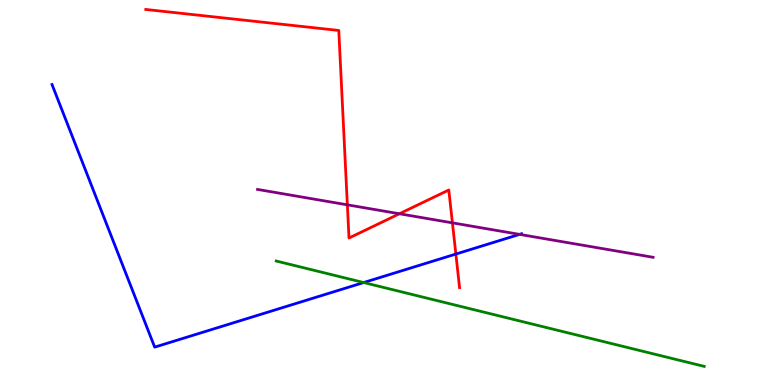[{'lines': ['blue', 'red'], 'intersections': [{'x': 5.88, 'y': 3.4}]}, {'lines': ['green', 'red'], 'intersections': []}, {'lines': ['purple', 'red'], 'intersections': [{'x': 4.48, 'y': 4.68}, {'x': 5.15, 'y': 4.45}, {'x': 5.84, 'y': 4.21}]}, {'lines': ['blue', 'green'], 'intersections': [{'x': 4.69, 'y': 2.66}]}, {'lines': ['blue', 'purple'], 'intersections': [{'x': 6.7, 'y': 3.91}]}, {'lines': ['green', 'purple'], 'intersections': []}]